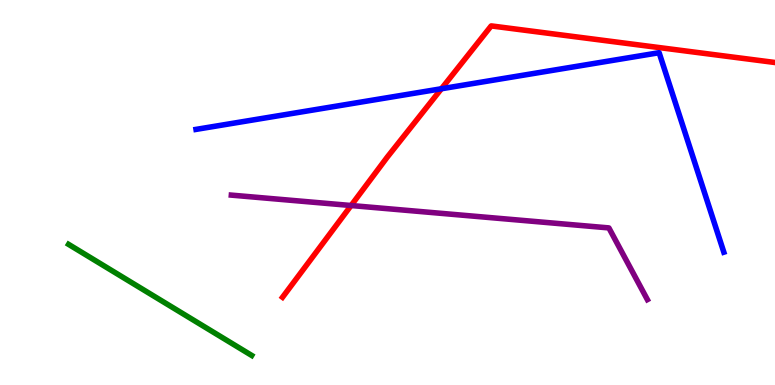[{'lines': ['blue', 'red'], 'intersections': [{'x': 5.7, 'y': 7.69}]}, {'lines': ['green', 'red'], 'intersections': []}, {'lines': ['purple', 'red'], 'intersections': [{'x': 4.53, 'y': 4.66}]}, {'lines': ['blue', 'green'], 'intersections': []}, {'lines': ['blue', 'purple'], 'intersections': []}, {'lines': ['green', 'purple'], 'intersections': []}]